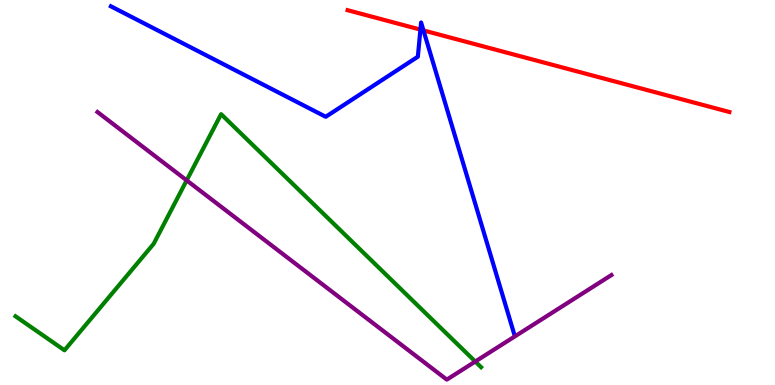[{'lines': ['blue', 'red'], 'intersections': [{'x': 5.42, 'y': 9.23}, {'x': 5.46, 'y': 9.21}]}, {'lines': ['green', 'red'], 'intersections': []}, {'lines': ['purple', 'red'], 'intersections': []}, {'lines': ['blue', 'green'], 'intersections': []}, {'lines': ['blue', 'purple'], 'intersections': []}, {'lines': ['green', 'purple'], 'intersections': [{'x': 2.41, 'y': 5.32}, {'x': 6.13, 'y': 0.61}]}]